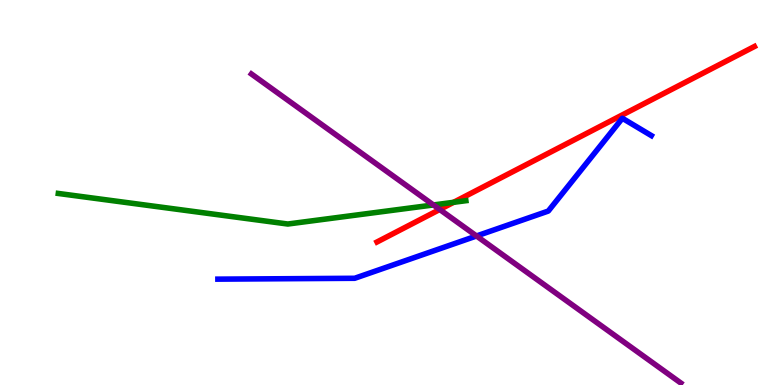[{'lines': ['blue', 'red'], 'intersections': []}, {'lines': ['green', 'red'], 'intersections': [{'x': 5.85, 'y': 4.75}]}, {'lines': ['purple', 'red'], 'intersections': [{'x': 5.67, 'y': 4.56}]}, {'lines': ['blue', 'green'], 'intersections': []}, {'lines': ['blue', 'purple'], 'intersections': [{'x': 6.15, 'y': 3.87}]}, {'lines': ['green', 'purple'], 'intersections': [{'x': 5.59, 'y': 4.68}]}]